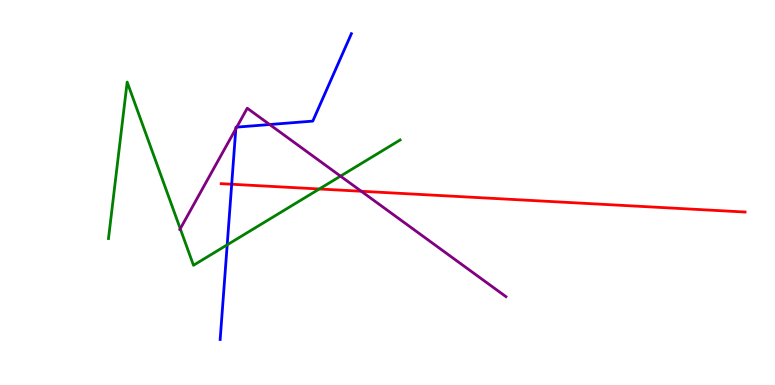[{'lines': ['blue', 'red'], 'intersections': [{'x': 2.99, 'y': 5.21}]}, {'lines': ['green', 'red'], 'intersections': [{'x': 4.12, 'y': 5.09}]}, {'lines': ['purple', 'red'], 'intersections': [{'x': 4.66, 'y': 5.03}]}, {'lines': ['blue', 'green'], 'intersections': [{'x': 2.93, 'y': 3.64}]}, {'lines': ['blue', 'purple'], 'intersections': [{'x': 3.04, 'y': 6.65}, {'x': 3.05, 'y': 6.7}, {'x': 3.48, 'y': 6.77}]}, {'lines': ['green', 'purple'], 'intersections': [{'x': 2.33, 'y': 4.06}, {'x': 4.39, 'y': 5.43}]}]